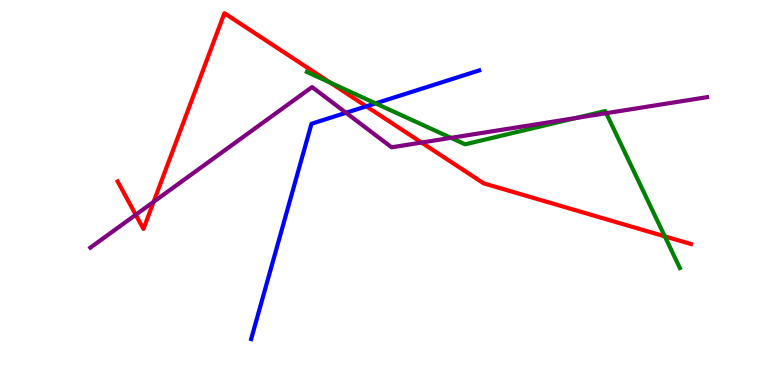[{'lines': ['blue', 'red'], 'intersections': [{'x': 4.73, 'y': 7.24}]}, {'lines': ['green', 'red'], 'intersections': [{'x': 4.26, 'y': 7.85}, {'x': 8.58, 'y': 3.86}]}, {'lines': ['purple', 'red'], 'intersections': [{'x': 1.75, 'y': 4.42}, {'x': 1.98, 'y': 4.76}, {'x': 5.44, 'y': 6.3}]}, {'lines': ['blue', 'green'], 'intersections': [{'x': 4.85, 'y': 7.31}]}, {'lines': ['blue', 'purple'], 'intersections': [{'x': 4.46, 'y': 7.07}]}, {'lines': ['green', 'purple'], 'intersections': [{'x': 5.82, 'y': 6.42}, {'x': 7.43, 'y': 6.93}, {'x': 7.82, 'y': 7.06}]}]